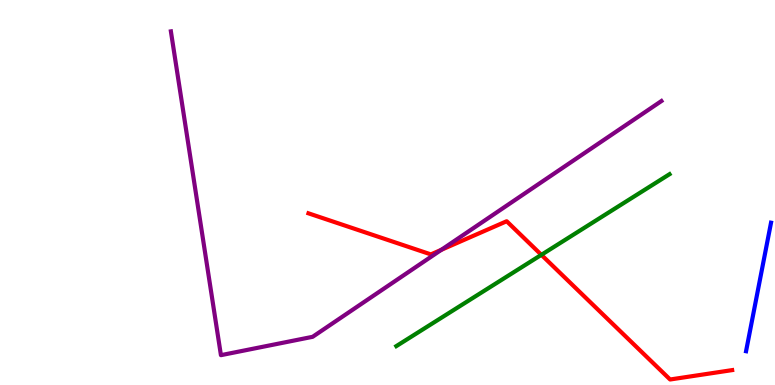[{'lines': ['blue', 'red'], 'intersections': []}, {'lines': ['green', 'red'], 'intersections': [{'x': 6.99, 'y': 3.38}]}, {'lines': ['purple', 'red'], 'intersections': [{'x': 5.69, 'y': 3.51}]}, {'lines': ['blue', 'green'], 'intersections': []}, {'lines': ['blue', 'purple'], 'intersections': []}, {'lines': ['green', 'purple'], 'intersections': []}]